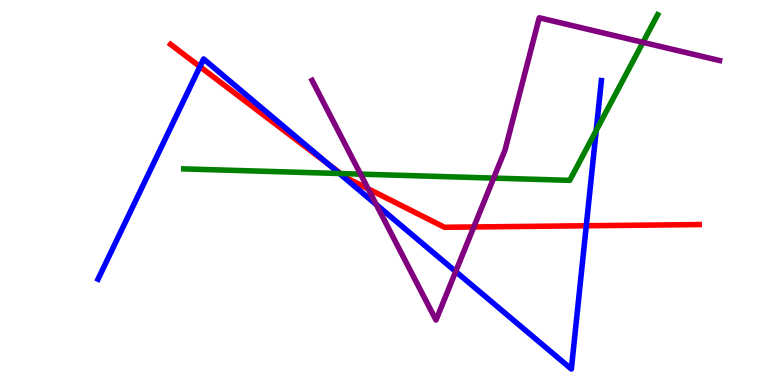[{'lines': ['blue', 'red'], 'intersections': [{'x': 2.58, 'y': 8.27}, {'x': 4.23, 'y': 5.74}, {'x': 7.56, 'y': 4.14}]}, {'lines': ['green', 'red'], 'intersections': [{'x': 4.4, 'y': 5.49}]}, {'lines': ['purple', 'red'], 'intersections': [{'x': 4.75, 'y': 5.1}, {'x': 6.11, 'y': 4.1}]}, {'lines': ['blue', 'green'], 'intersections': [{'x': 4.38, 'y': 5.49}, {'x': 7.69, 'y': 6.61}]}, {'lines': ['blue', 'purple'], 'intersections': [{'x': 4.85, 'y': 4.69}, {'x': 5.88, 'y': 2.95}]}, {'lines': ['green', 'purple'], 'intersections': [{'x': 4.65, 'y': 5.48}, {'x': 6.37, 'y': 5.37}, {'x': 8.3, 'y': 8.9}]}]